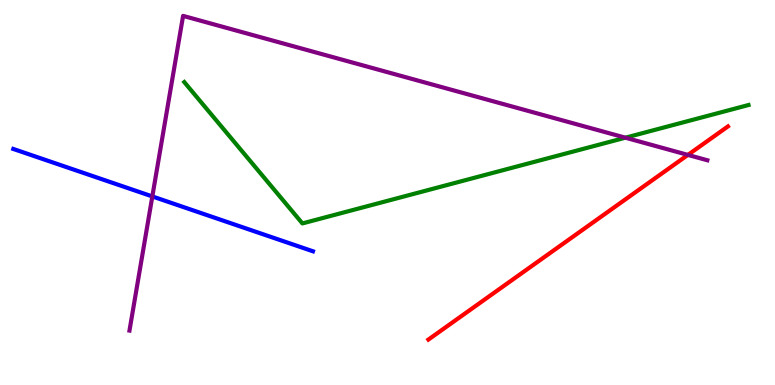[{'lines': ['blue', 'red'], 'intersections': []}, {'lines': ['green', 'red'], 'intersections': []}, {'lines': ['purple', 'red'], 'intersections': [{'x': 8.88, 'y': 5.98}]}, {'lines': ['blue', 'green'], 'intersections': []}, {'lines': ['blue', 'purple'], 'intersections': [{'x': 1.97, 'y': 4.9}]}, {'lines': ['green', 'purple'], 'intersections': [{'x': 8.07, 'y': 6.42}]}]